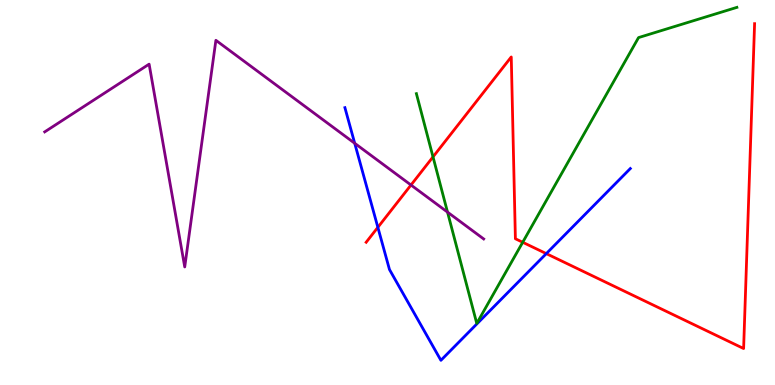[{'lines': ['blue', 'red'], 'intersections': [{'x': 4.88, 'y': 4.1}, {'x': 7.05, 'y': 3.41}]}, {'lines': ['green', 'red'], 'intersections': [{'x': 5.59, 'y': 5.92}, {'x': 6.74, 'y': 3.71}]}, {'lines': ['purple', 'red'], 'intersections': [{'x': 5.3, 'y': 5.19}]}, {'lines': ['blue', 'green'], 'intersections': []}, {'lines': ['blue', 'purple'], 'intersections': [{'x': 4.58, 'y': 6.28}]}, {'lines': ['green', 'purple'], 'intersections': [{'x': 5.77, 'y': 4.49}]}]